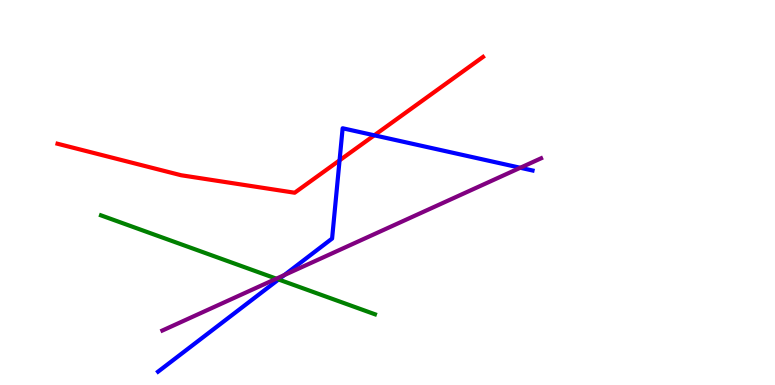[{'lines': ['blue', 'red'], 'intersections': [{'x': 4.38, 'y': 5.84}, {'x': 4.83, 'y': 6.49}]}, {'lines': ['green', 'red'], 'intersections': []}, {'lines': ['purple', 'red'], 'intersections': []}, {'lines': ['blue', 'green'], 'intersections': [{'x': 3.59, 'y': 2.74}]}, {'lines': ['blue', 'purple'], 'intersections': [{'x': 3.67, 'y': 2.86}, {'x': 6.71, 'y': 5.64}]}, {'lines': ['green', 'purple'], 'intersections': [{'x': 3.57, 'y': 2.76}]}]